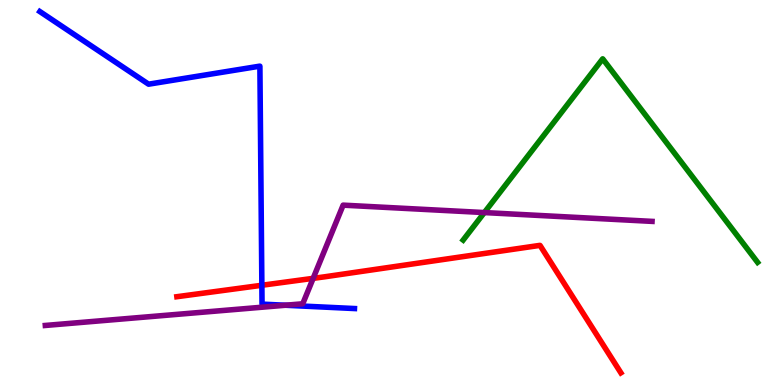[{'lines': ['blue', 'red'], 'intersections': [{'x': 3.38, 'y': 2.59}]}, {'lines': ['green', 'red'], 'intersections': []}, {'lines': ['purple', 'red'], 'intersections': [{'x': 4.04, 'y': 2.77}]}, {'lines': ['blue', 'green'], 'intersections': []}, {'lines': ['blue', 'purple'], 'intersections': [{'x': 3.68, 'y': 2.07}]}, {'lines': ['green', 'purple'], 'intersections': [{'x': 6.25, 'y': 4.48}]}]